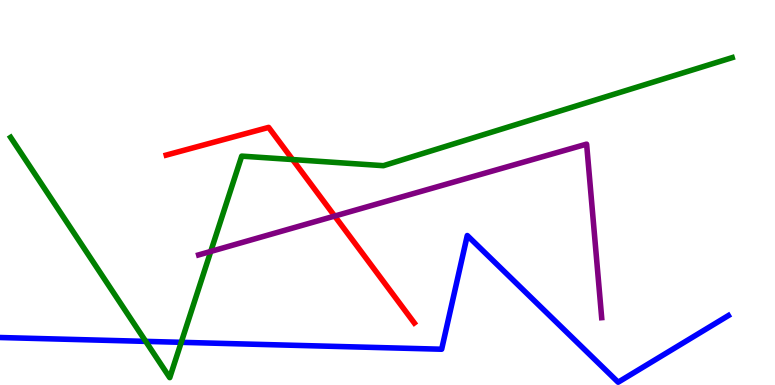[{'lines': ['blue', 'red'], 'intersections': []}, {'lines': ['green', 'red'], 'intersections': [{'x': 3.78, 'y': 5.86}]}, {'lines': ['purple', 'red'], 'intersections': [{'x': 4.32, 'y': 4.39}]}, {'lines': ['blue', 'green'], 'intersections': [{'x': 1.88, 'y': 1.13}, {'x': 2.34, 'y': 1.11}]}, {'lines': ['blue', 'purple'], 'intersections': []}, {'lines': ['green', 'purple'], 'intersections': [{'x': 2.72, 'y': 3.47}]}]